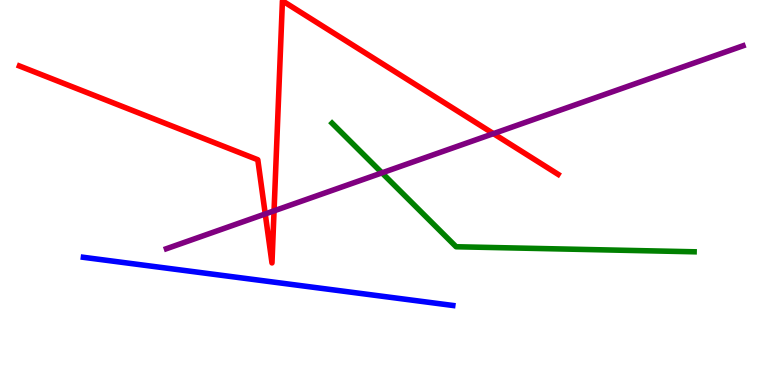[{'lines': ['blue', 'red'], 'intersections': []}, {'lines': ['green', 'red'], 'intersections': []}, {'lines': ['purple', 'red'], 'intersections': [{'x': 3.42, 'y': 4.44}, {'x': 3.54, 'y': 4.52}, {'x': 6.37, 'y': 6.53}]}, {'lines': ['blue', 'green'], 'intersections': []}, {'lines': ['blue', 'purple'], 'intersections': []}, {'lines': ['green', 'purple'], 'intersections': [{'x': 4.93, 'y': 5.51}]}]